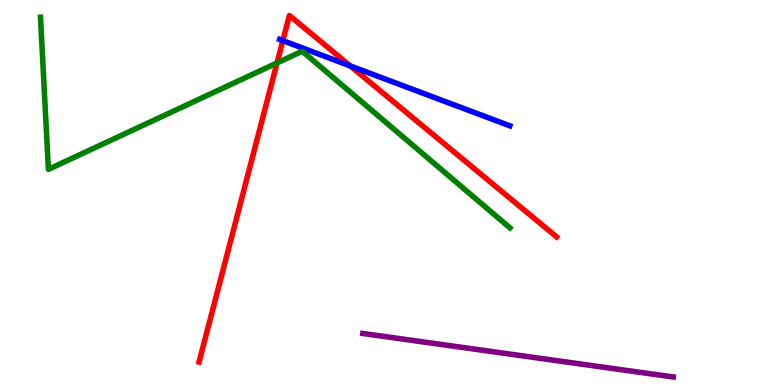[{'lines': ['blue', 'red'], 'intersections': [{'x': 3.65, 'y': 8.94}, {'x': 4.52, 'y': 8.29}]}, {'lines': ['green', 'red'], 'intersections': [{'x': 3.57, 'y': 8.36}]}, {'lines': ['purple', 'red'], 'intersections': []}, {'lines': ['blue', 'green'], 'intersections': []}, {'lines': ['blue', 'purple'], 'intersections': []}, {'lines': ['green', 'purple'], 'intersections': []}]